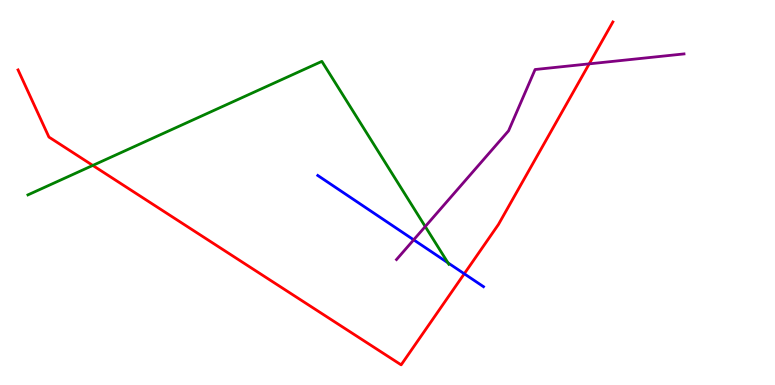[{'lines': ['blue', 'red'], 'intersections': [{'x': 5.99, 'y': 2.89}]}, {'lines': ['green', 'red'], 'intersections': [{'x': 1.2, 'y': 5.7}]}, {'lines': ['purple', 'red'], 'intersections': [{'x': 7.6, 'y': 8.34}]}, {'lines': ['blue', 'green'], 'intersections': [{'x': 5.78, 'y': 3.17}]}, {'lines': ['blue', 'purple'], 'intersections': [{'x': 5.34, 'y': 3.77}]}, {'lines': ['green', 'purple'], 'intersections': [{'x': 5.49, 'y': 4.12}]}]